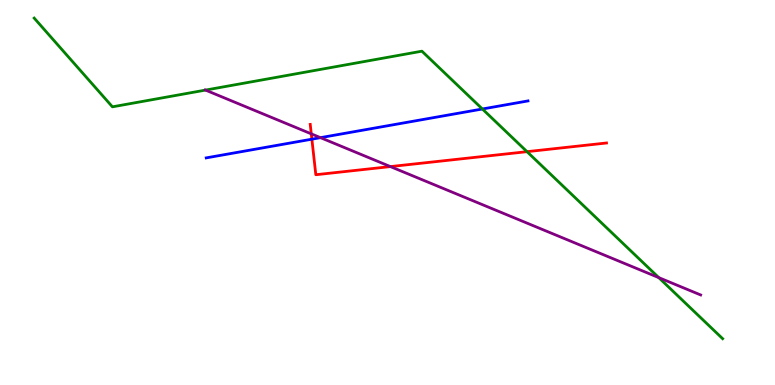[{'lines': ['blue', 'red'], 'intersections': [{'x': 4.02, 'y': 6.38}]}, {'lines': ['green', 'red'], 'intersections': [{'x': 6.8, 'y': 6.06}]}, {'lines': ['purple', 'red'], 'intersections': [{'x': 4.02, 'y': 6.52}, {'x': 5.04, 'y': 5.67}]}, {'lines': ['blue', 'green'], 'intersections': [{'x': 6.22, 'y': 7.17}]}, {'lines': ['blue', 'purple'], 'intersections': [{'x': 4.14, 'y': 6.42}]}, {'lines': ['green', 'purple'], 'intersections': [{'x': 2.65, 'y': 7.66}, {'x': 8.5, 'y': 2.79}]}]